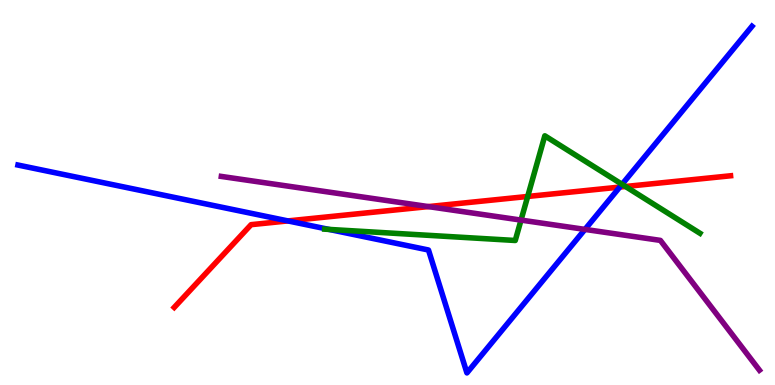[{'lines': ['blue', 'red'], 'intersections': [{'x': 3.72, 'y': 4.26}, {'x': 8.0, 'y': 5.14}]}, {'lines': ['green', 'red'], 'intersections': [{'x': 6.81, 'y': 4.9}, {'x': 8.07, 'y': 5.16}]}, {'lines': ['purple', 'red'], 'intersections': [{'x': 5.53, 'y': 4.63}]}, {'lines': ['blue', 'green'], 'intersections': [{'x': 4.24, 'y': 4.04}, {'x': 8.03, 'y': 5.21}]}, {'lines': ['blue', 'purple'], 'intersections': [{'x': 7.55, 'y': 4.04}]}, {'lines': ['green', 'purple'], 'intersections': [{'x': 6.72, 'y': 4.28}]}]